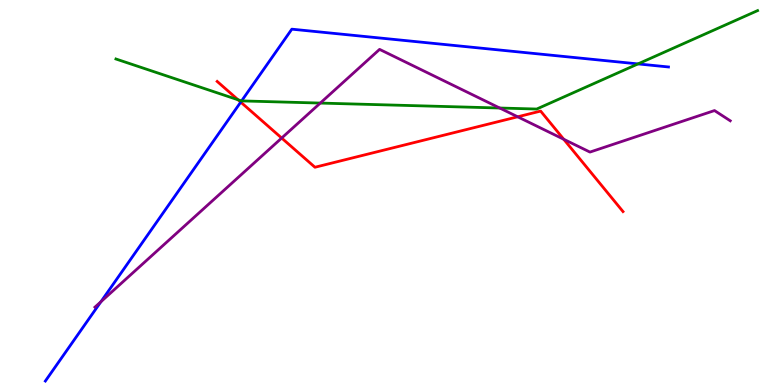[{'lines': ['blue', 'red'], 'intersections': [{'x': 3.11, 'y': 7.35}]}, {'lines': ['green', 'red'], 'intersections': [{'x': 3.07, 'y': 7.41}]}, {'lines': ['purple', 'red'], 'intersections': [{'x': 3.63, 'y': 6.41}, {'x': 6.68, 'y': 6.97}, {'x': 7.27, 'y': 6.38}]}, {'lines': ['blue', 'green'], 'intersections': [{'x': 3.12, 'y': 7.38}, {'x': 8.23, 'y': 8.34}]}, {'lines': ['blue', 'purple'], 'intersections': [{'x': 1.3, 'y': 2.16}]}, {'lines': ['green', 'purple'], 'intersections': [{'x': 4.13, 'y': 7.32}, {'x': 6.45, 'y': 7.19}]}]